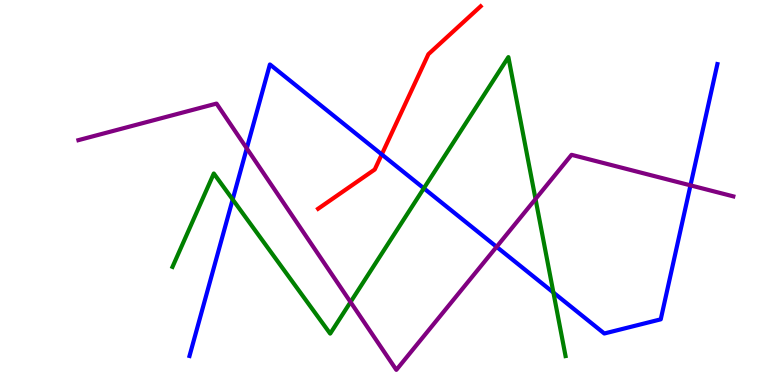[{'lines': ['blue', 'red'], 'intersections': [{'x': 4.93, 'y': 5.99}]}, {'lines': ['green', 'red'], 'intersections': []}, {'lines': ['purple', 'red'], 'intersections': []}, {'lines': ['blue', 'green'], 'intersections': [{'x': 3.0, 'y': 4.82}, {'x': 5.47, 'y': 5.11}, {'x': 7.14, 'y': 2.4}]}, {'lines': ['blue', 'purple'], 'intersections': [{'x': 3.18, 'y': 6.15}, {'x': 6.41, 'y': 3.59}, {'x': 8.91, 'y': 5.19}]}, {'lines': ['green', 'purple'], 'intersections': [{'x': 4.52, 'y': 2.15}, {'x': 6.91, 'y': 4.83}]}]